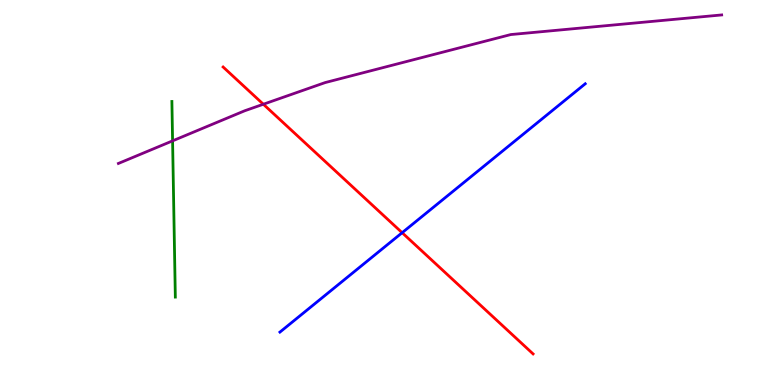[{'lines': ['blue', 'red'], 'intersections': [{'x': 5.19, 'y': 3.96}]}, {'lines': ['green', 'red'], 'intersections': []}, {'lines': ['purple', 'red'], 'intersections': [{'x': 3.4, 'y': 7.29}]}, {'lines': ['blue', 'green'], 'intersections': []}, {'lines': ['blue', 'purple'], 'intersections': []}, {'lines': ['green', 'purple'], 'intersections': [{'x': 2.23, 'y': 6.34}]}]